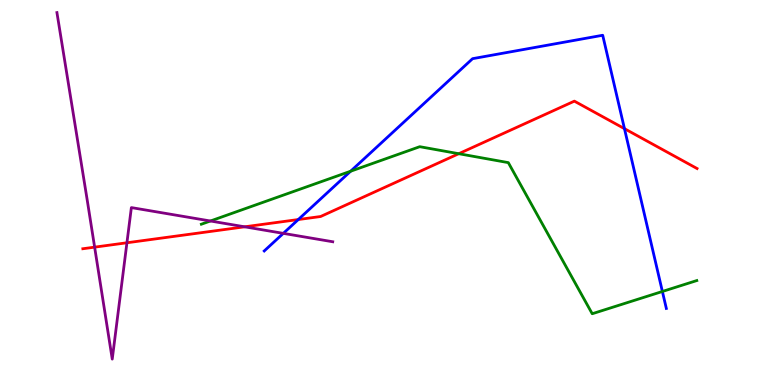[{'lines': ['blue', 'red'], 'intersections': [{'x': 3.85, 'y': 4.3}, {'x': 8.06, 'y': 6.66}]}, {'lines': ['green', 'red'], 'intersections': [{'x': 5.92, 'y': 6.01}]}, {'lines': ['purple', 'red'], 'intersections': [{'x': 1.22, 'y': 3.58}, {'x': 1.64, 'y': 3.69}, {'x': 3.16, 'y': 4.11}]}, {'lines': ['blue', 'green'], 'intersections': [{'x': 4.52, 'y': 5.55}, {'x': 8.55, 'y': 2.43}]}, {'lines': ['blue', 'purple'], 'intersections': [{'x': 3.66, 'y': 3.94}]}, {'lines': ['green', 'purple'], 'intersections': [{'x': 2.71, 'y': 4.26}]}]